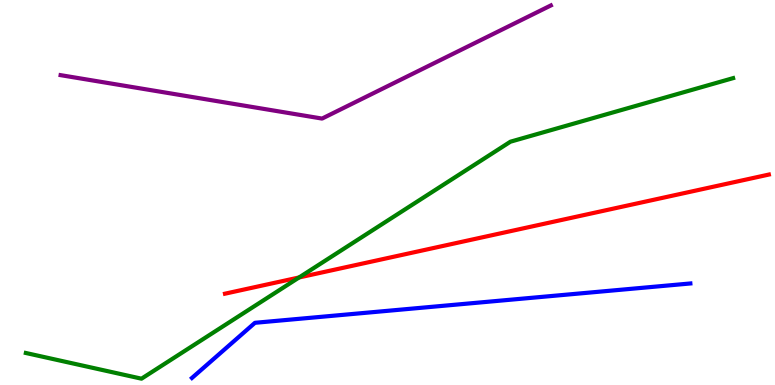[{'lines': ['blue', 'red'], 'intersections': []}, {'lines': ['green', 'red'], 'intersections': [{'x': 3.86, 'y': 2.79}]}, {'lines': ['purple', 'red'], 'intersections': []}, {'lines': ['blue', 'green'], 'intersections': []}, {'lines': ['blue', 'purple'], 'intersections': []}, {'lines': ['green', 'purple'], 'intersections': []}]